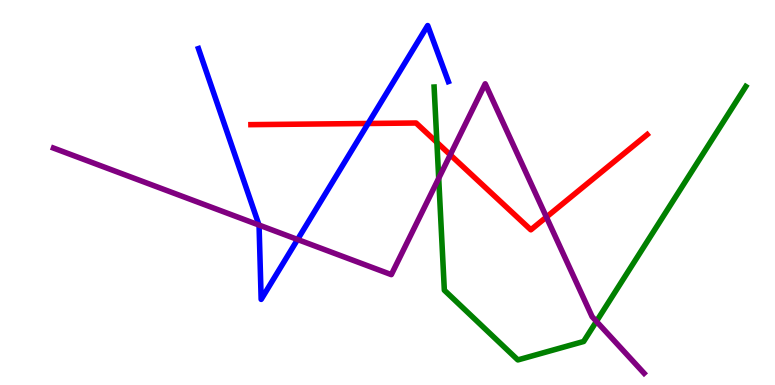[{'lines': ['blue', 'red'], 'intersections': [{'x': 4.75, 'y': 6.79}]}, {'lines': ['green', 'red'], 'intersections': [{'x': 5.64, 'y': 6.3}]}, {'lines': ['purple', 'red'], 'intersections': [{'x': 5.81, 'y': 5.98}, {'x': 7.05, 'y': 4.36}]}, {'lines': ['blue', 'green'], 'intersections': []}, {'lines': ['blue', 'purple'], 'intersections': [{'x': 3.34, 'y': 4.15}, {'x': 3.84, 'y': 3.78}]}, {'lines': ['green', 'purple'], 'intersections': [{'x': 5.66, 'y': 5.37}, {'x': 7.7, 'y': 1.65}]}]